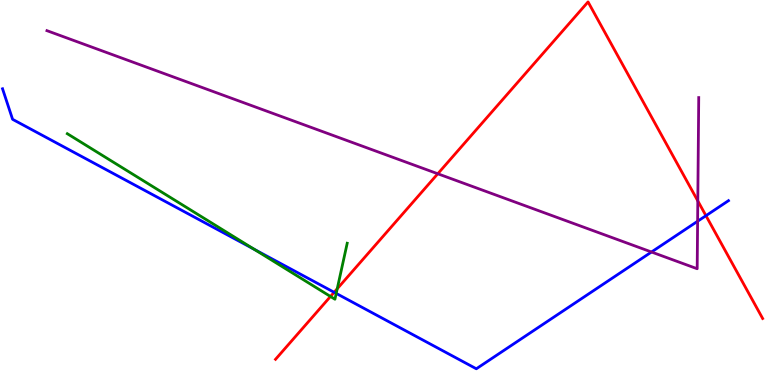[{'lines': ['blue', 'red'], 'intersections': [{'x': 4.31, 'y': 2.41}, {'x': 9.11, 'y': 4.4}]}, {'lines': ['green', 'red'], 'intersections': [{'x': 4.26, 'y': 2.3}, {'x': 4.35, 'y': 2.5}]}, {'lines': ['purple', 'red'], 'intersections': [{'x': 5.65, 'y': 5.49}, {'x': 9.0, 'y': 4.78}]}, {'lines': ['blue', 'green'], 'intersections': [{'x': 3.28, 'y': 3.53}, {'x': 4.34, 'y': 2.38}]}, {'lines': ['blue', 'purple'], 'intersections': [{'x': 8.41, 'y': 3.45}, {'x': 9.0, 'y': 4.25}]}, {'lines': ['green', 'purple'], 'intersections': []}]